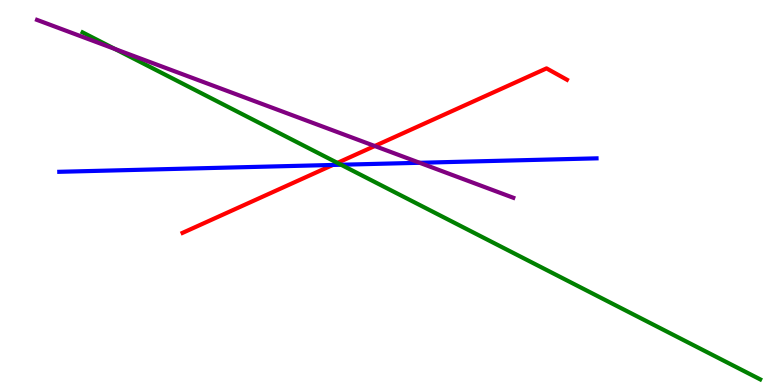[{'lines': ['blue', 'red'], 'intersections': [{'x': 4.29, 'y': 5.72}]}, {'lines': ['green', 'red'], 'intersections': [{'x': 4.35, 'y': 5.77}]}, {'lines': ['purple', 'red'], 'intersections': [{'x': 4.84, 'y': 6.21}]}, {'lines': ['blue', 'green'], 'intersections': [{'x': 4.4, 'y': 5.72}]}, {'lines': ['blue', 'purple'], 'intersections': [{'x': 5.41, 'y': 5.77}]}, {'lines': ['green', 'purple'], 'intersections': [{'x': 1.48, 'y': 8.73}]}]